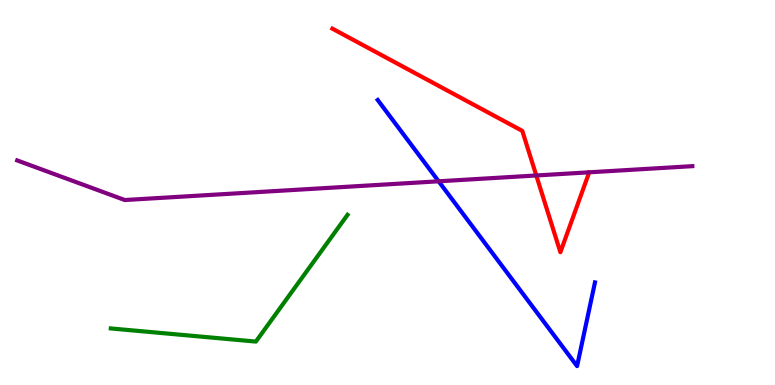[{'lines': ['blue', 'red'], 'intersections': []}, {'lines': ['green', 'red'], 'intersections': []}, {'lines': ['purple', 'red'], 'intersections': [{'x': 6.92, 'y': 5.44}]}, {'lines': ['blue', 'green'], 'intersections': []}, {'lines': ['blue', 'purple'], 'intersections': [{'x': 5.66, 'y': 5.29}]}, {'lines': ['green', 'purple'], 'intersections': []}]